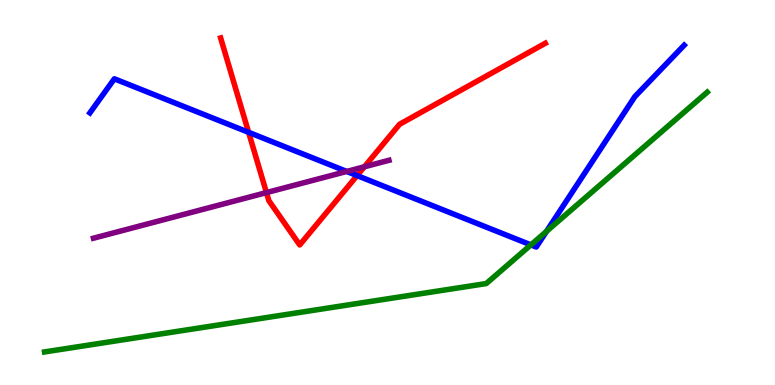[{'lines': ['blue', 'red'], 'intersections': [{'x': 3.21, 'y': 6.56}, {'x': 4.61, 'y': 5.44}]}, {'lines': ['green', 'red'], 'intersections': []}, {'lines': ['purple', 'red'], 'intersections': [{'x': 3.44, 'y': 5.0}, {'x': 4.7, 'y': 5.67}]}, {'lines': ['blue', 'green'], 'intersections': [{'x': 6.85, 'y': 3.64}, {'x': 7.05, 'y': 3.99}]}, {'lines': ['blue', 'purple'], 'intersections': [{'x': 4.47, 'y': 5.55}]}, {'lines': ['green', 'purple'], 'intersections': []}]